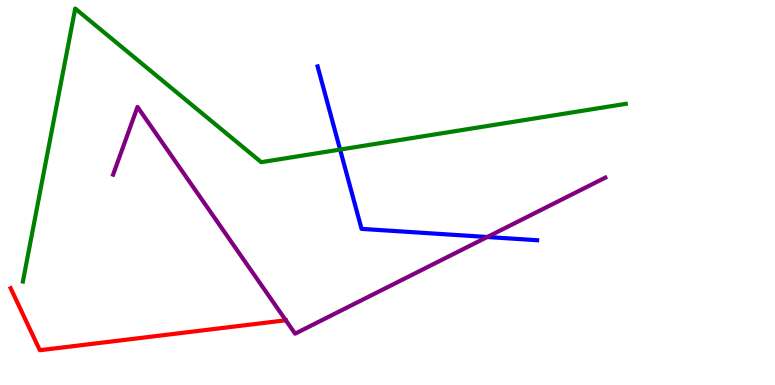[{'lines': ['blue', 'red'], 'intersections': []}, {'lines': ['green', 'red'], 'intersections': []}, {'lines': ['purple', 'red'], 'intersections': []}, {'lines': ['blue', 'green'], 'intersections': [{'x': 4.39, 'y': 6.12}]}, {'lines': ['blue', 'purple'], 'intersections': [{'x': 6.29, 'y': 3.84}]}, {'lines': ['green', 'purple'], 'intersections': []}]